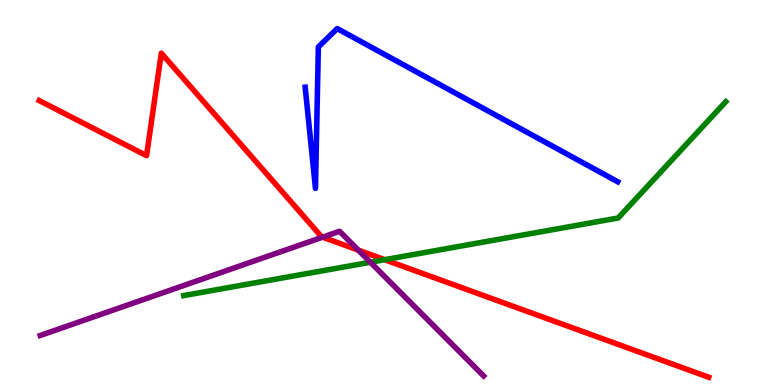[{'lines': ['blue', 'red'], 'intersections': []}, {'lines': ['green', 'red'], 'intersections': [{'x': 4.96, 'y': 3.25}]}, {'lines': ['purple', 'red'], 'intersections': [{'x': 4.16, 'y': 3.84}, {'x': 4.62, 'y': 3.5}]}, {'lines': ['blue', 'green'], 'intersections': []}, {'lines': ['blue', 'purple'], 'intersections': []}, {'lines': ['green', 'purple'], 'intersections': [{'x': 4.78, 'y': 3.19}]}]